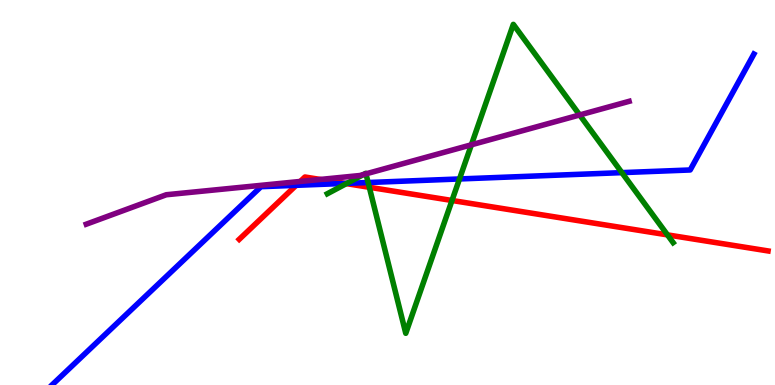[{'lines': ['blue', 'red'], 'intersections': [{'x': 3.82, 'y': 5.19}, {'x': 4.45, 'y': 5.24}]}, {'lines': ['green', 'red'], 'intersections': [{'x': 4.47, 'y': 5.23}, {'x': 4.77, 'y': 5.14}, {'x': 5.83, 'y': 4.79}, {'x': 8.61, 'y': 3.9}]}, {'lines': ['purple', 'red'], 'intersections': [{'x': 3.87, 'y': 5.29}, {'x': 4.13, 'y': 5.34}]}, {'lines': ['blue', 'green'], 'intersections': [{'x': 4.48, 'y': 5.24}, {'x': 4.75, 'y': 5.26}, {'x': 5.93, 'y': 5.35}, {'x': 8.02, 'y': 5.52}]}, {'lines': ['blue', 'purple'], 'intersections': []}, {'lines': ['green', 'purple'], 'intersections': [{'x': 4.69, 'y': 5.47}, {'x': 4.72, 'y': 5.48}, {'x': 6.08, 'y': 6.24}, {'x': 7.48, 'y': 7.01}]}]